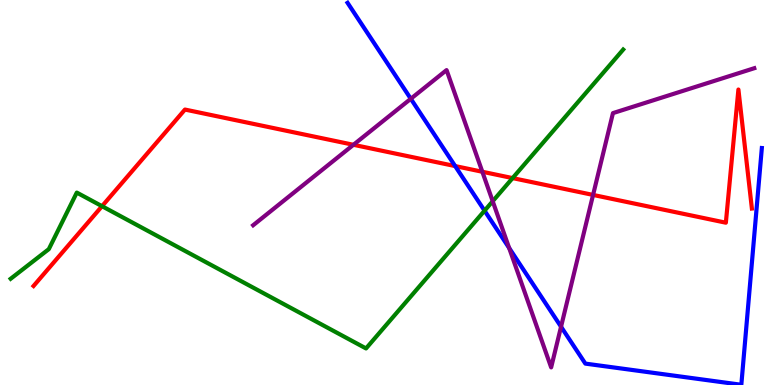[{'lines': ['blue', 'red'], 'intersections': [{'x': 5.87, 'y': 5.69}]}, {'lines': ['green', 'red'], 'intersections': [{'x': 1.32, 'y': 4.64}, {'x': 6.61, 'y': 5.37}]}, {'lines': ['purple', 'red'], 'intersections': [{'x': 4.56, 'y': 6.24}, {'x': 6.22, 'y': 5.54}, {'x': 7.65, 'y': 4.94}]}, {'lines': ['blue', 'green'], 'intersections': [{'x': 6.25, 'y': 4.53}]}, {'lines': ['blue', 'purple'], 'intersections': [{'x': 5.3, 'y': 7.43}, {'x': 6.57, 'y': 3.56}, {'x': 7.24, 'y': 1.51}]}, {'lines': ['green', 'purple'], 'intersections': [{'x': 6.36, 'y': 4.77}]}]